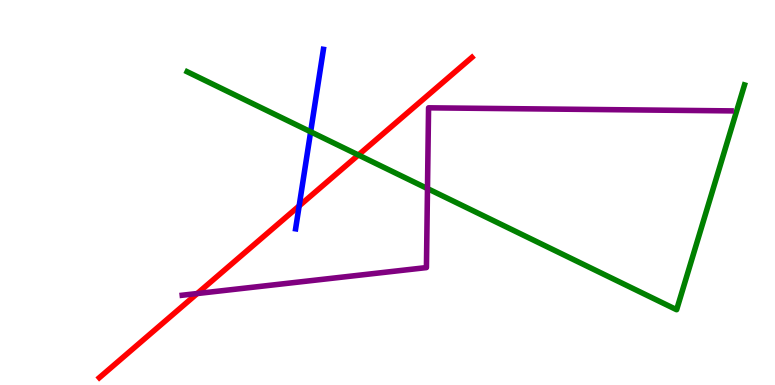[{'lines': ['blue', 'red'], 'intersections': [{'x': 3.86, 'y': 4.65}]}, {'lines': ['green', 'red'], 'intersections': [{'x': 4.62, 'y': 5.97}]}, {'lines': ['purple', 'red'], 'intersections': [{'x': 2.54, 'y': 2.38}]}, {'lines': ['blue', 'green'], 'intersections': [{'x': 4.01, 'y': 6.58}]}, {'lines': ['blue', 'purple'], 'intersections': []}, {'lines': ['green', 'purple'], 'intersections': [{'x': 5.52, 'y': 5.1}]}]